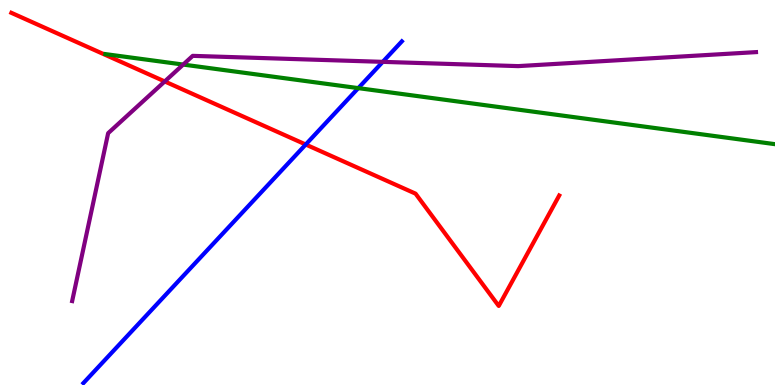[{'lines': ['blue', 'red'], 'intersections': [{'x': 3.94, 'y': 6.25}]}, {'lines': ['green', 'red'], 'intersections': []}, {'lines': ['purple', 'red'], 'intersections': [{'x': 2.13, 'y': 7.88}]}, {'lines': ['blue', 'green'], 'intersections': [{'x': 4.62, 'y': 7.71}]}, {'lines': ['blue', 'purple'], 'intersections': [{'x': 4.94, 'y': 8.39}]}, {'lines': ['green', 'purple'], 'intersections': [{'x': 2.36, 'y': 8.32}]}]